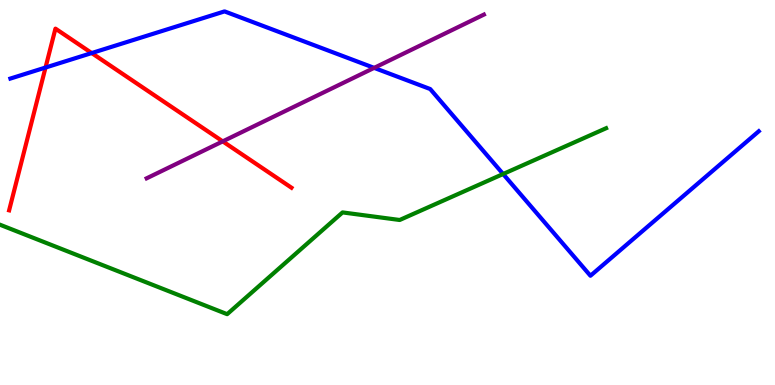[{'lines': ['blue', 'red'], 'intersections': [{'x': 0.587, 'y': 8.25}, {'x': 1.18, 'y': 8.62}]}, {'lines': ['green', 'red'], 'intersections': []}, {'lines': ['purple', 'red'], 'intersections': [{'x': 2.87, 'y': 6.33}]}, {'lines': ['blue', 'green'], 'intersections': [{'x': 6.49, 'y': 5.48}]}, {'lines': ['blue', 'purple'], 'intersections': [{'x': 4.83, 'y': 8.24}]}, {'lines': ['green', 'purple'], 'intersections': []}]